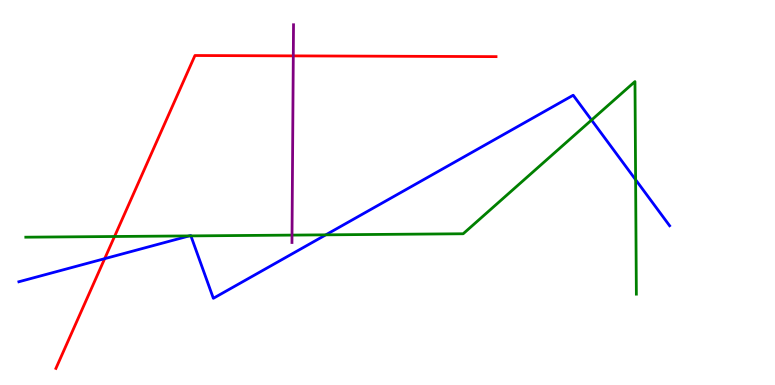[{'lines': ['blue', 'red'], 'intersections': [{'x': 1.35, 'y': 3.28}]}, {'lines': ['green', 'red'], 'intersections': [{'x': 1.48, 'y': 3.86}]}, {'lines': ['purple', 'red'], 'intersections': [{'x': 3.78, 'y': 8.55}]}, {'lines': ['blue', 'green'], 'intersections': [{'x': 2.44, 'y': 3.87}, {'x': 2.46, 'y': 3.87}, {'x': 4.2, 'y': 3.9}, {'x': 7.63, 'y': 6.88}, {'x': 8.2, 'y': 5.33}]}, {'lines': ['blue', 'purple'], 'intersections': []}, {'lines': ['green', 'purple'], 'intersections': [{'x': 3.77, 'y': 3.89}]}]